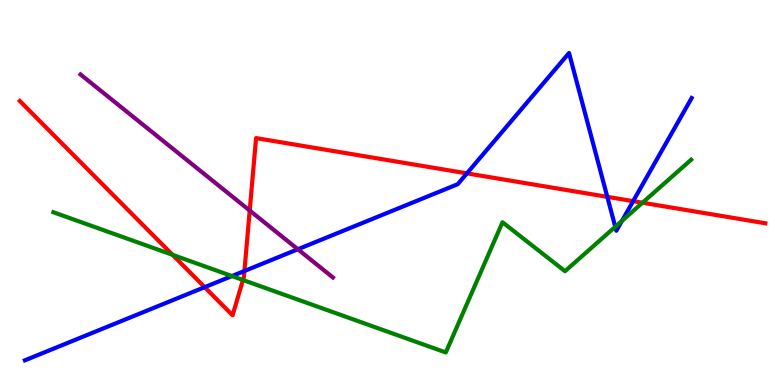[{'lines': ['blue', 'red'], 'intersections': [{'x': 2.64, 'y': 2.54}, {'x': 3.15, 'y': 2.96}, {'x': 6.02, 'y': 5.5}, {'x': 7.84, 'y': 4.89}, {'x': 8.17, 'y': 4.78}]}, {'lines': ['green', 'red'], 'intersections': [{'x': 2.23, 'y': 3.38}, {'x': 3.14, 'y': 2.73}, {'x': 8.29, 'y': 4.73}]}, {'lines': ['purple', 'red'], 'intersections': [{'x': 3.22, 'y': 4.53}]}, {'lines': ['blue', 'green'], 'intersections': [{'x': 2.99, 'y': 2.83}, {'x': 7.94, 'y': 4.11}, {'x': 8.02, 'y': 4.26}]}, {'lines': ['blue', 'purple'], 'intersections': [{'x': 3.84, 'y': 3.53}]}, {'lines': ['green', 'purple'], 'intersections': []}]